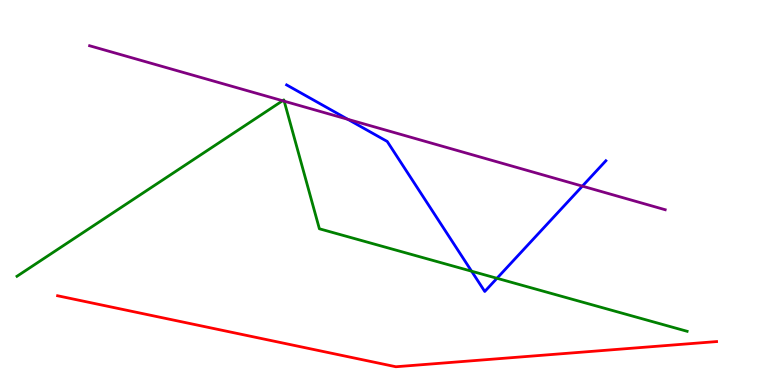[{'lines': ['blue', 'red'], 'intersections': []}, {'lines': ['green', 'red'], 'intersections': []}, {'lines': ['purple', 'red'], 'intersections': []}, {'lines': ['blue', 'green'], 'intersections': [{'x': 6.09, 'y': 2.96}, {'x': 6.41, 'y': 2.77}]}, {'lines': ['blue', 'purple'], 'intersections': [{'x': 4.49, 'y': 6.9}, {'x': 7.51, 'y': 5.17}]}, {'lines': ['green', 'purple'], 'intersections': [{'x': 3.65, 'y': 7.38}, {'x': 3.67, 'y': 7.37}]}]